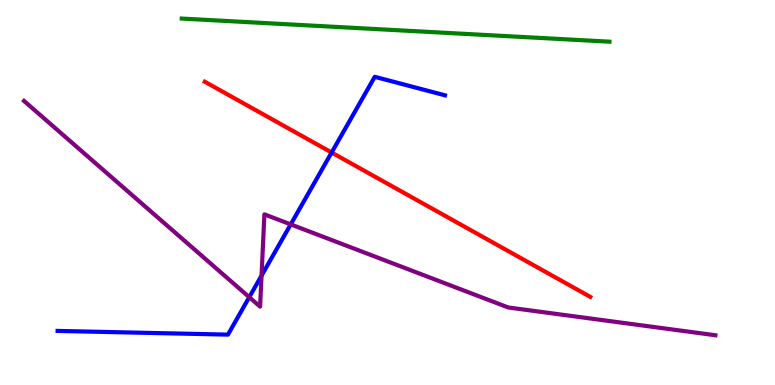[{'lines': ['blue', 'red'], 'intersections': [{'x': 4.28, 'y': 6.04}]}, {'lines': ['green', 'red'], 'intersections': []}, {'lines': ['purple', 'red'], 'intersections': []}, {'lines': ['blue', 'green'], 'intersections': []}, {'lines': ['blue', 'purple'], 'intersections': [{'x': 3.22, 'y': 2.28}, {'x': 3.37, 'y': 2.84}, {'x': 3.75, 'y': 4.17}]}, {'lines': ['green', 'purple'], 'intersections': []}]